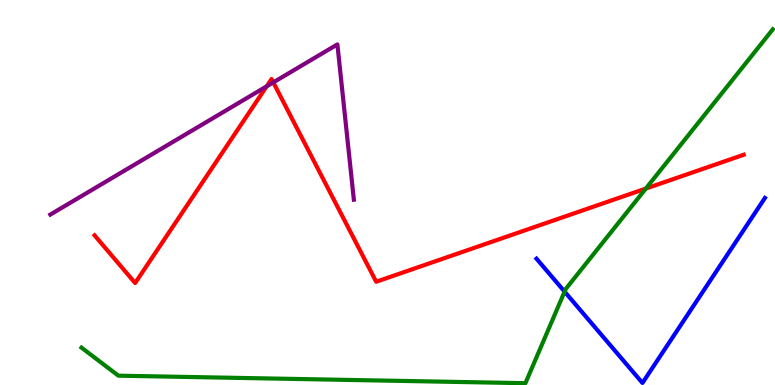[{'lines': ['blue', 'red'], 'intersections': []}, {'lines': ['green', 'red'], 'intersections': [{'x': 8.33, 'y': 5.1}]}, {'lines': ['purple', 'red'], 'intersections': [{'x': 3.44, 'y': 7.76}, {'x': 3.53, 'y': 7.86}]}, {'lines': ['blue', 'green'], 'intersections': [{'x': 7.29, 'y': 2.43}]}, {'lines': ['blue', 'purple'], 'intersections': []}, {'lines': ['green', 'purple'], 'intersections': []}]